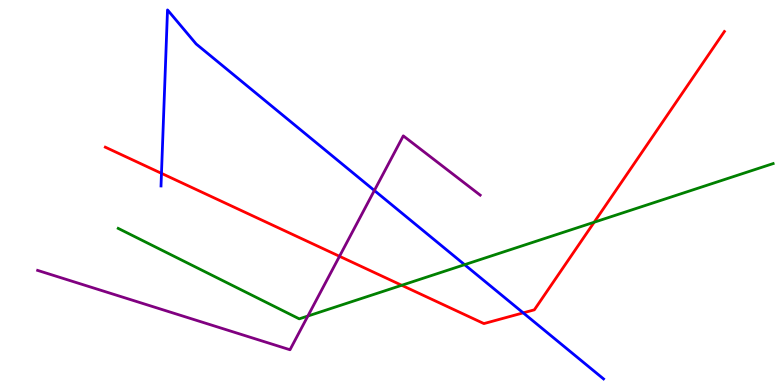[{'lines': ['blue', 'red'], 'intersections': [{'x': 2.08, 'y': 5.5}, {'x': 6.75, 'y': 1.87}]}, {'lines': ['green', 'red'], 'intersections': [{'x': 5.18, 'y': 2.59}, {'x': 7.67, 'y': 4.23}]}, {'lines': ['purple', 'red'], 'intersections': [{'x': 4.38, 'y': 3.34}]}, {'lines': ['blue', 'green'], 'intersections': [{'x': 5.99, 'y': 3.13}]}, {'lines': ['blue', 'purple'], 'intersections': [{'x': 4.83, 'y': 5.05}]}, {'lines': ['green', 'purple'], 'intersections': [{'x': 3.97, 'y': 1.79}]}]